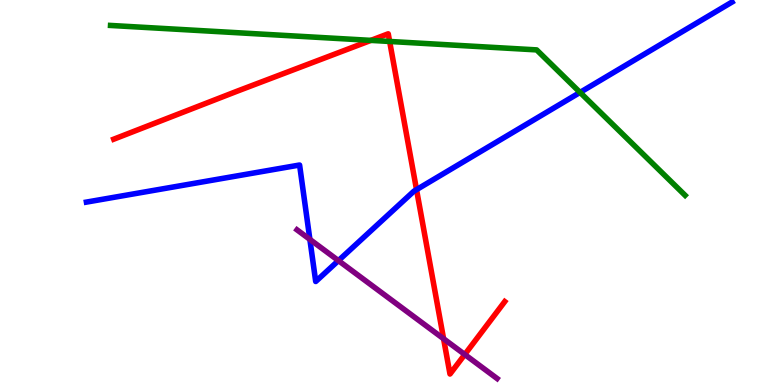[{'lines': ['blue', 'red'], 'intersections': [{'x': 5.37, 'y': 5.07}]}, {'lines': ['green', 'red'], 'intersections': [{'x': 4.79, 'y': 8.95}, {'x': 5.03, 'y': 8.92}]}, {'lines': ['purple', 'red'], 'intersections': [{'x': 5.72, 'y': 1.2}, {'x': 6.0, 'y': 0.792}]}, {'lines': ['blue', 'green'], 'intersections': [{'x': 7.48, 'y': 7.6}]}, {'lines': ['blue', 'purple'], 'intersections': [{'x': 4.0, 'y': 3.78}, {'x': 4.37, 'y': 3.23}]}, {'lines': ['green', 'purple'], 'intersections': []}]